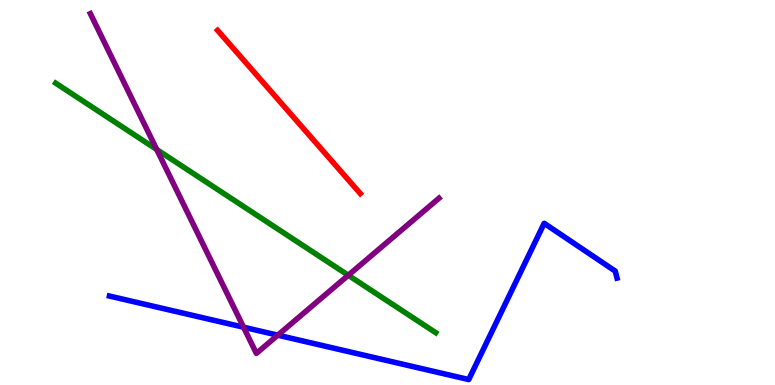[{'lines': ['blue', 'red'], 'intersections': []}, {'lines': ['green', 'red'], 'intersections': []}, {'lines': ['purple', 'red'], 'intersections': []}, {'lines': ['blue', 'green'], 'intersections': []}, {'lines': ['blue', 'purple'], 'intersections': [{'x': 3.14, 'y': 1.5}, {'x': 3.58, 'y': 1.29}]}, {'lines': ['green', 'purple'], 'intersections': [{'x': 2.02, 'y': 6.12}, {'x': 4.49, 'y': 2.85}]}]